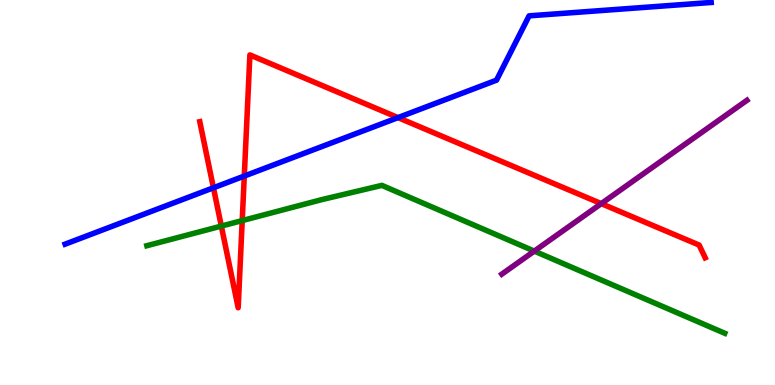[{'lines': ['blue', 'red'], 'intersections': [{'x': 2.75, 'y': 5.12}, {'x': 3.15, 'y': 5.43}, {'x': 5.14, 'y': 6.95}]}, {'lines': ['green', 'red'], 'intersections': [{'x': 2.86, 'y': 4.13}, {'x': 3.13, 'y': 4.27}]}, {'lines': ['purple', 'red'], 'intersections': [{'x': 7.76, 'y': 4.71}]}, {'lines': ['blue', 'green'], 'intersections': []}, {'lines': ['blue', 'purple'], 'intersections': []}, {'lines': ['green', 'purple'], 'intersections': [{'x': 6.89, 'y': 3.48}]}]